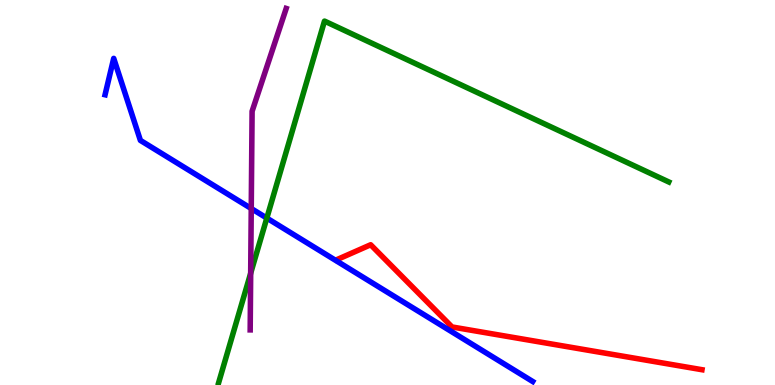[{'lines': ['blue', 'red'], 'intersections': []}, {'lines': ['green', 'red'], 'intersections': []}, {'lines': ['purple', 'red'], 'intersections': []}, {'lines': ['blue', 'green'], 'intersections': [{'x': 3.44, 'y': 4.34}]}, {'lines': ['blue', 'purple'], 'intersections': [{'x': 3.24, 'y': 4.58}]}, {'lines': ['green', 'purple'], 'intersections': [{'x': 3.23, 'y': 2.9}]}]